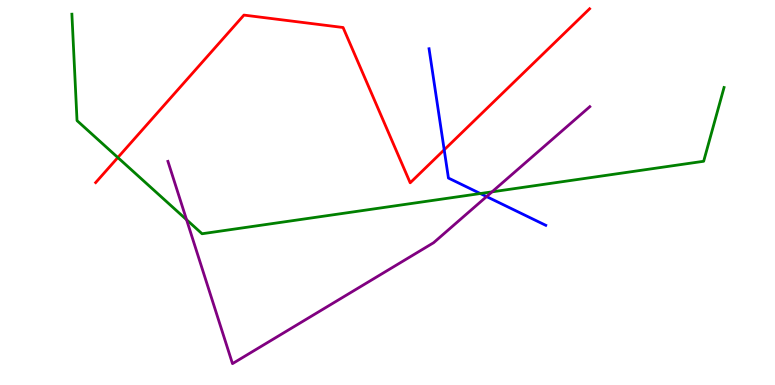[{'lines': ['blue', 'red'], 'intersections': [{'x': 5.73, 'y': 6.11}]}, {'lines': ['green', 'red'], 'intersections': [{'x': 1.52, 'y': 5.91}]}, {'lines': ['purple', 'red'], 'intersections': []}, {'lines': ['blue', 'green'], 'intersections': [{'x': 6.2, 'y': 4.97}]}, {'lines': ['blue', 'purple'], 'intersections': [{'x': 6.28, 'y': 4.89}]}, {'lines': ['green', 'purple'], 'intersections': [{'x': 2.41, 'y': 4.29}, {'x': 6.35, 'y': 5.02}]}]